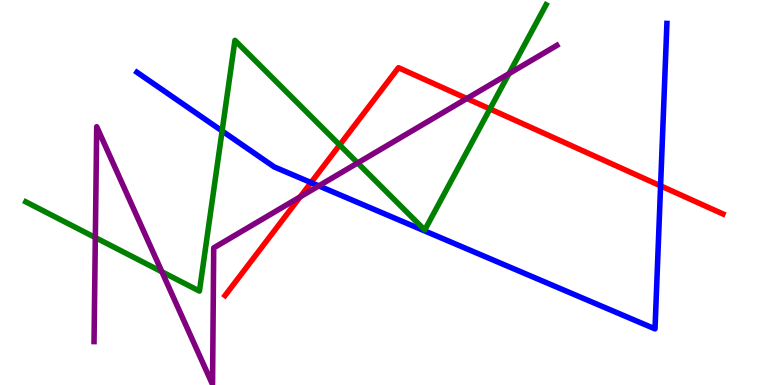[{'lines': ['blue', 'red'], 'intersections': [{'x': 4.01, 'y': 5.26}, {'x': 8.52, 'y': 5.17}]}, {'lines': ['green', 'red'], 'intersections': [{'x': 4.38, 'y': 6.23}, {'x': 6.32, 'y': 7.17}]}, {'lines': ['purple', 'red'], 'intersections': [{'x': 3.87, 'y': 4.89}, {'x': 6.02, 'y': 7.44}]}, {'lines': ['blue', 'green'], 'intersections': [{'x': 2.87, 'y': 6.6}]}, {'lines': ['blue', 'purple'], 'intersections': [{'x': 4.11, 'y': 5.17}]}, {'lines': ['green', 'purple'], 'intersections': [{'x': 1.23, 'y': 3.83}, {'x': 2.09, 'y': 2.94}, {'x': 4.61, 'y': 5.77}, {'x': 6.57, 'y': 8.09}]}]